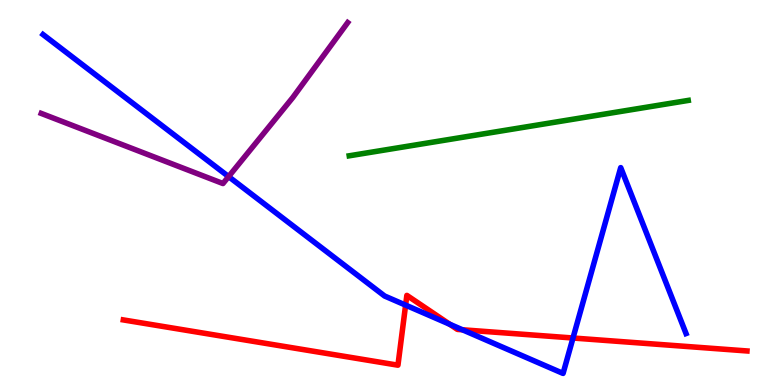[{'lines': ['blue', 'red'], 'intersections': [{'x': 5.23, 'y': 2.07}, {'x': 5.8, 'y': 1.58}, {'x': 5.97, 'y': 1.43}, {'x': 7.39, 'y': 1.22}]}, {'lines': ['green', 'red'], 'intersections': []}, {'lines': ['purple', 'red'], 'intersections': []}, {'lines': ['blue', 'green'], 'intersections': []}, {'lines': ['blue', 'purple'], 'intersections': [{'x': 2.95, 'y': 5.41}]}, {'lines': ['green', 'purple'], 'intersections': []}]